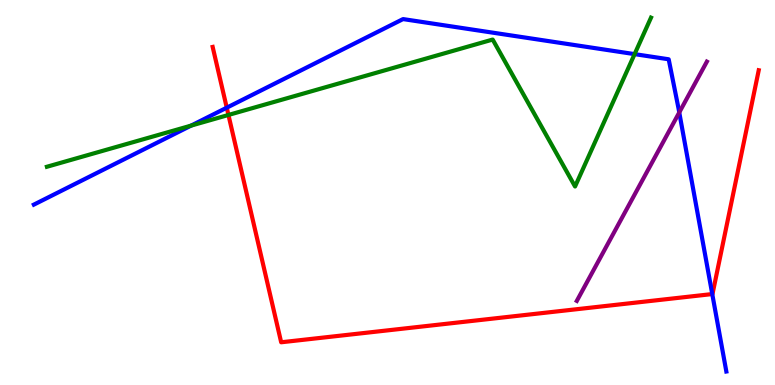[{'lines': ['blue', 'red'], 'intersections': [{'x': 2.93, 'y': 7.2}, {'x': 9.19, 'y': 2.36}]}, {'lines': ['green', 'red'], 'intersections': [{'x': 2.95, 'y': 7.01}]}, {'lines': ['purple', 'red'], 'intersections': []}, {'lines': ['blue', 'green'], 'intersections': [{'x': 2.47, 'y': 6.74}, {'x': 8.19, 'y': 8.59}]}, {'lines': ['blue', 'purple'], 'intersections': [{'x': 8.76, 'y': 7.08}]}, {'lines': ['green', 'purple'], 'intersections': []}]